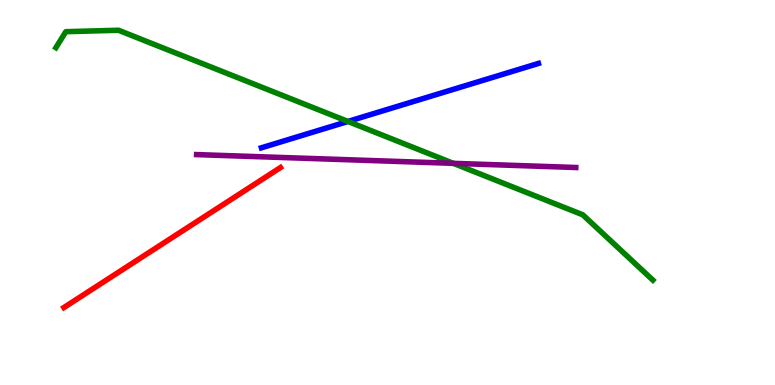[{'lines': ['blue', 'red'], 'intersections': []}, {'lines': ['green', 'red'], 'intersections': []}, {'lines': ['purple', 'red'], 'intersections': []}, {'lines': ['blue', 'green'], 'intersections': [{'x': 4.49, 'y': 6.85}]}, {'lines': ['blue', 'purple'], 'intersections': []}, {'lines': ['green', 'purple'], 'intersections': [{'x': 5.85, 'y': 5.76}]}]